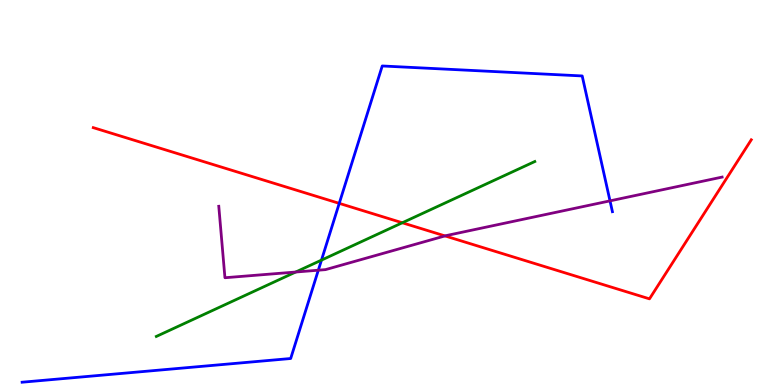[{'lines': ['blue', 'red'], 'intersections': [{'x': 4.38, 'y': 4.72}]}, {'lines': ['green', 'red'], 'intersections': [{'x': 5.19, 'y': 4.21}]}, {'lines': ['purple', 'red'], 'intersections': [{'x': 5.74, 'y': 3.87}]}, {'lines': ['blue', 'green'], 'intersections': [{'x': 4.15, 'y': 3.24}]}, {'lines': ['blue', 'purple'], 'intersections': [{'x': 4.11, 'y': 2.98}, {'x': 7.87, 'y': 4.78}]}, {'lines': ['green', 'purple'], 'intersections': [{'x': 3.82, 'y': 2.93}]}]